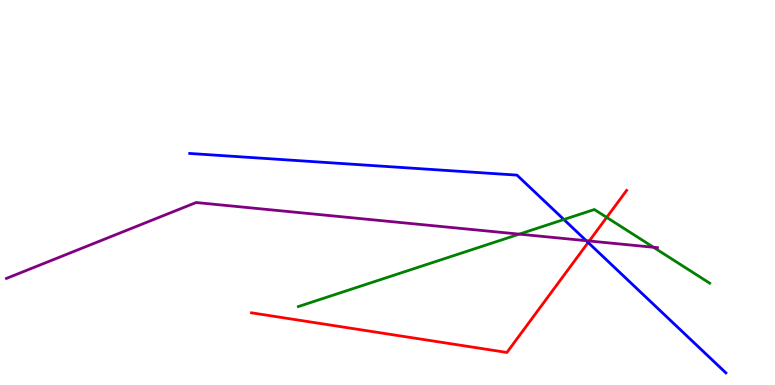[{'lines': ['blue', 'red'], 'intersections': [{'x': 7.59, 'y': 3.7}]}, {'lines': ['green', 'red'], 'intersections': [{'x': 7.83, 'y': 4.35}]}, {'lines': ['purple', 'red'], 'intersections': [{'x': 7.6, 'y': 3.74}]}, {'lines': ['blue', 'green'], 'intersections': [{'x': 7.28, 'y': 4.3}]}, {'lines': ['blue', 'purple'], 'intersections': [{'x': 7.56, 'y': 3.75}]}, {'lines': ['green', 'purple'], 'intersections': [{'x': 6.7, 'y': 3.92}, {'x': 8.43, 'y': 3.58}]}]